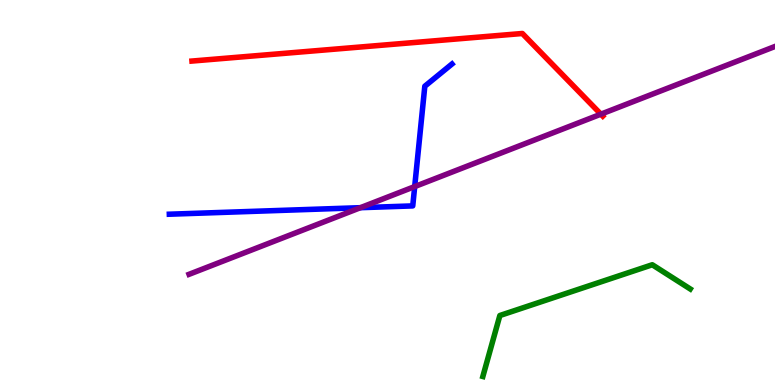[{'lines': ['blue', 'red'], 'intersections': []}, {'lines': ['green', 'red'], 'intersections': []}, {'lines': ['purple', 'red'], 'intersections': [{'x': 7.75, 'y': 7.03}]}, {'lines': ['blue', 'green'], 'intersections': []}, {'lines': ['blue', 'purple'], 'intersections': [{'x': 4.65, 'y': 4.61}, {'x': 5.35, 'y': 5.15}]}, {'lines': ['green', 'purple'], 'intersections': []}]